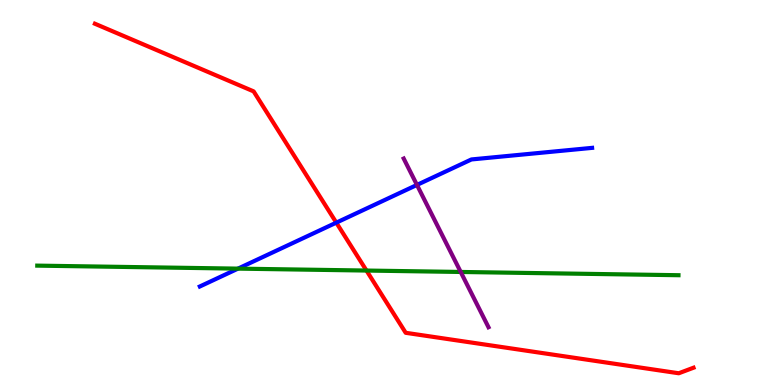[{'lines': ['blue', 'red'], 'intersections': [{'x': 4.34, 'y': 4.22}]}, {'lines': ['green', 'red'], 'intersections': [{'x': 4.73, 'y': 2.97}]}, {'lines': ['purple', 'red'], 'intersections': []}, {'lines': ['blue', 'green'], 'intersections': [{'x': 3.07, 'y': 3.02}]}, {'lines': ['blue', 'purple'], 'intersections': [{'x': 5.38, 'y': 5.2}]}, {'lines': ['green', 'purple'], 'intersections': [{'x': 5.94, 'y': 2.94}]}]